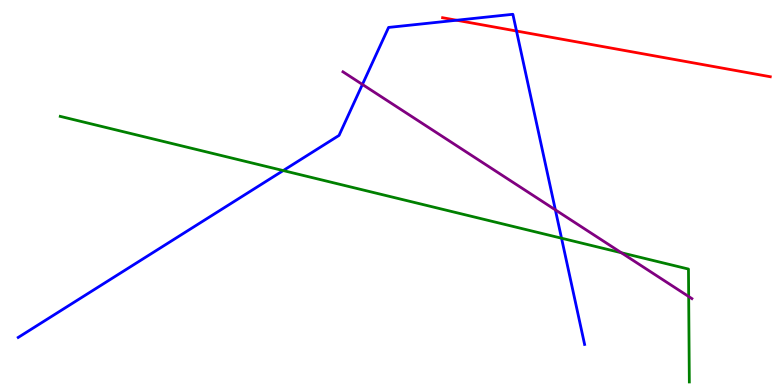[{'lines': ['blue', 'red'], 'intersections': [{'x': 5.89, 'y': 9.47}, {'x': 6.66, 'y': 9.19}]}, {'lines': ['green', 'red'], 'intersections': []}, {'lines': ['purple', 'red'], 'intersections': []}, {'lines': ['blue', 'green'], 'intersections': [{'x': 3.65, 'y': 5.57}, {'x': 7.25, 'y': 3.81}]}, {'lines': ['blue', 'purple'], 'intersections': [{'x': 4.68, 'y': 7.81}, {'x': 7.17, 'y': 4.55}]}, {'lines': ['green', 'purple'], 'intersections': [{'x': 8.02, 'y': 3.44}, {'x': 8.89, 'y': 2.3}]}]